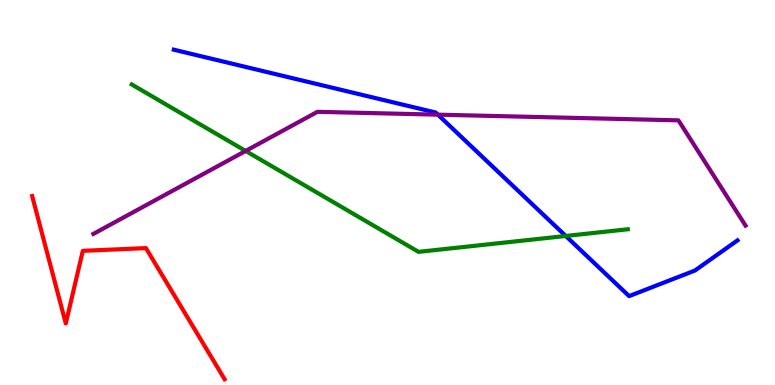[{'lines': ['blue', 'red'], 'intersections': []}, {'lines': ['green', 'red'], 'intersections': []}, {'lines': ['purple', 'red'], 'intersections': []}, {'lines': ['blue', 'green'], 'intersections': [{'x': 7.3, 'y': 3.87}]}, {'lines': ['blue', 'purple'], 'intersections': [{'x': 5.65, 'y': 7.02}]}, {'lines': ['green', 'purple'], 'intersections': [{'x': 3.17, 'y': 6.08}]}]